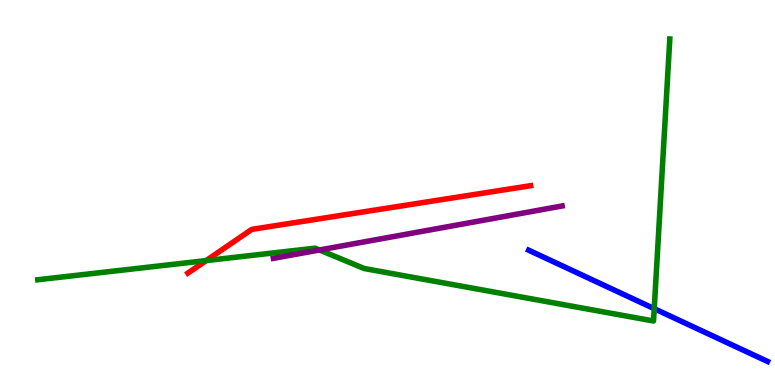[{'lines': ['blue', 'red'], 'intersections': []}, {'lines': ['green', 'red'], 'intersections': [{'x': 2.66, 'y': 3.23}]}, {'lines': ['purple', 'red'], 'intersections': []}, {'lines': ['blue', 'green'], 'intersections': [{'x': 8.44, 'y': 1.98}]}, {'lines': ['blue', 'purple'], 'intersections': []}, {'lines': ['green', 'purple'], 'intersections': [{'x': 4.12, 'y': 3.51}]}]